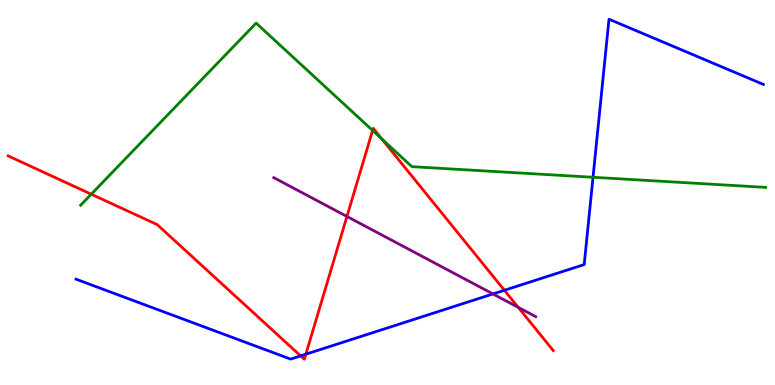[{'lines': ['blue', 'red'], 'intersections': [{'x': 3.88, 'y': 0.756}, {'x': 3.95, 'y': 0.8}, {'x': 6.51, 'y': 2.46}]}, {'lines': ['green', 'red'], 'intersections': [{'x': 1.18, 'y': 4.96}, {'x': 4.81, 'y': 6.61}, {'x': 4.93, 'y': 6.39}]}, {'lines': ['purple', 'red'], 'intersections': [{'x': 4.48, 'y': 4.38}, {'x': 6.69, 'y': 2.02}]}, {'lines': ['blue', 'green'], 'intersections': [{'x': 7.65, 'y': 5.4}]}, {'lines': ['blue', 'purple'], 'intersections': [{'x': 6.36, 'y': 2.37}]}, {'lines': ['green', 'purple'], 'intersections': []}]